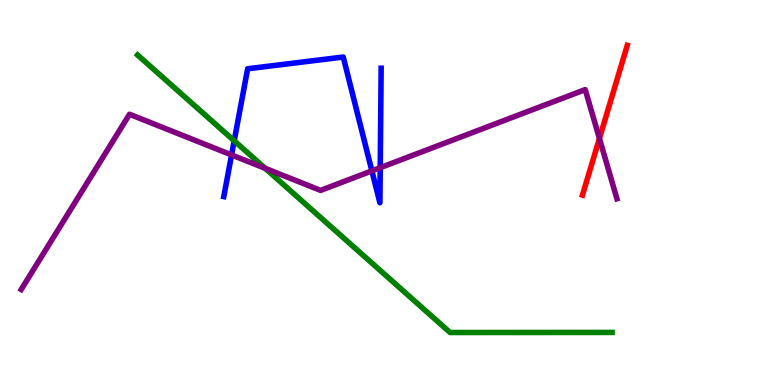[{'lines': ['blue', 'red'], 'intersections': []}, {'lines': ['green', 'red'], 'intersections': []}, {'lines': ['purple', 'red'], 'intersections': [{'x': 7.73, 'y': 6.4}]}, {'lines': ['blue', 'green'], 'intersections': [{'x': 3.02, 'y': 6.34}]}, {'lines': ['blue', 'purple'], 'intersections': [{'x': 2.99, 'y': 5.98}, {'x': 4.8, 'y': 5.56}, {'x': 4.91, 'y': 5.64}]}, {'lines': ['green', 'purple'], 'intersections': [{'x': 3.42, 'y': 5.63}]}]